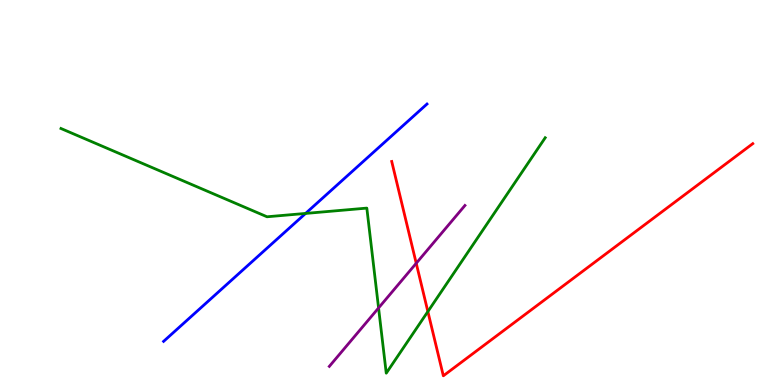[{'lines': ['blue', 'red'], 'intersections': []}, {'lines': ['green', 'red'], 'intersections': [{'x': 5.52, 'y': 1.91}]}, {'lines': ['purple', 'red'], 'intersections': [{'x': 5.37, 'y': 3.16}]}, {'lines': ['blue', 'green'], 'intersections': [{'x': 3.94, 'y': 4.46}]}, {'lines': ['blue', 'purple'], 'intersections': []}, {'lines': ['green', 'purple'], 'intersections': [{'x': 4.88, 'y': 2.0}]}]